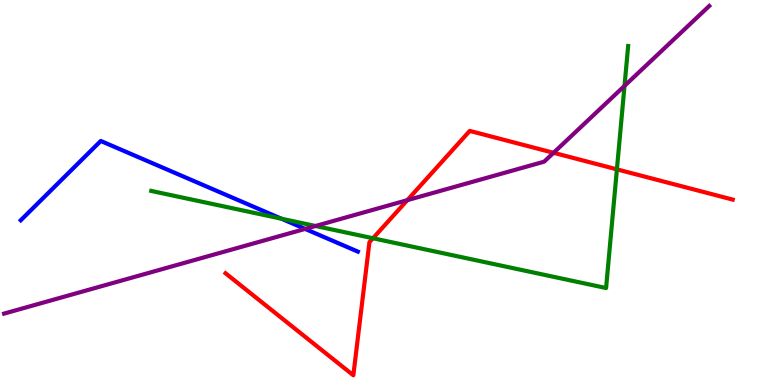[{'lines': ['blue', 'red'], 'intersections': []}, {'lines': ['green', 'red'], 'intersections': [{'x': 4.81, 'y': 3.81}, {'x': 7.96, 'y': 5.6}]}, {'lines': ['purple', 'red'], 'intersections': [{'x': 5.26, 'y': 4.8}, {'x': 7.14, 'y': 6.03}]}, {'lines': ['blue', 'green'], 'intersections': [{'x': 3.63, 'y': 4.32}]}, {'lines': ['blue', 'purple'], 'intersections': [{'x': 3.94, 'y': 4.05}]}, {'lines': ['green', 'purple'], 'intersections': [{'x': 4.07, 'y': 4.13}, {'x': 8.06, 'y': 7.77}]}]